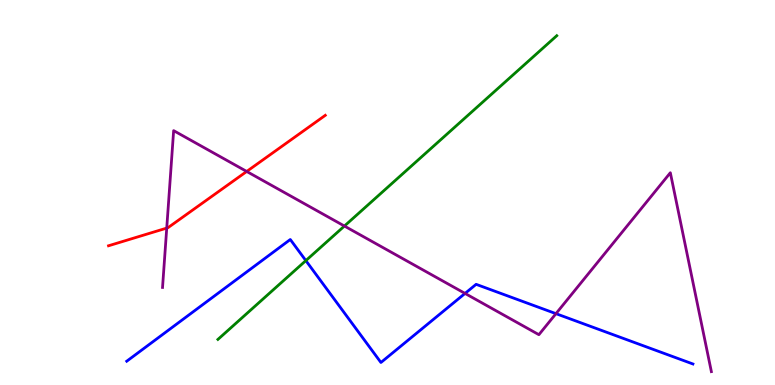[{'lines': ['blue', 'red'], 'intersections': []}, {'lines': ['green', 'red'], 'intersections': []}, {'lines': ['purple', 'red'], 'intersections': [{'x': 2.15, 'y': 4.08}, {'x': 3.18, 'y': 5.55}]}, {'lines': ['blue', 'green'], 'intersections': [{'x': 3.95, 'y': 3.23}]}, {'lines': ['blue', 'purple'], 'intersections': [{'x': 6.0, 'y': 2.38}, {'x': 7.17, 'y': 1.85}]}, {'lines': ['green', 'purple'], 'intersections': [{'x': 4.44, 'y': 4.13}]}]